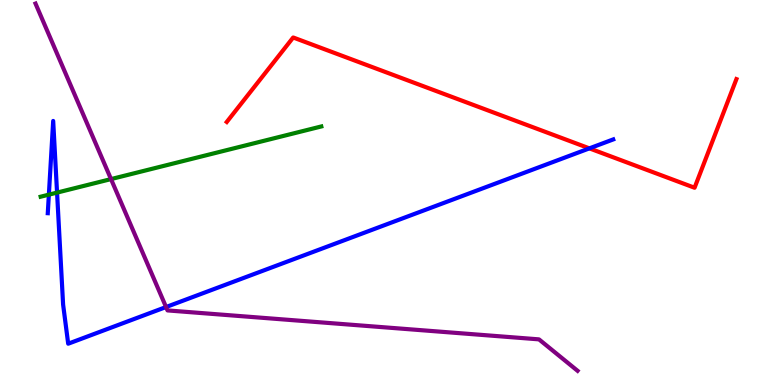[{'lines': ['blue', 'red'], 'intersections': [{'x': 7.6, 'y': 6.15}]}, {'lines': ['green', 'red'], 'intersections': []}, {'lines': ['purple', 'red'], 'intersections': []}, {'lines': ['blue', 'green'], 'intersections': [{'x': 0.631, 'y': 4.94}, {'x': 0.736, 'y': 5.0}]}, {'lines': ['blue', 'purple'], 'intersections': [{'x': 2.14, 'y': 2.03}]}, {'lines': ['green', 'purple'], 'intersections': [{'x': 1.43, 'y': 5.35}]}]